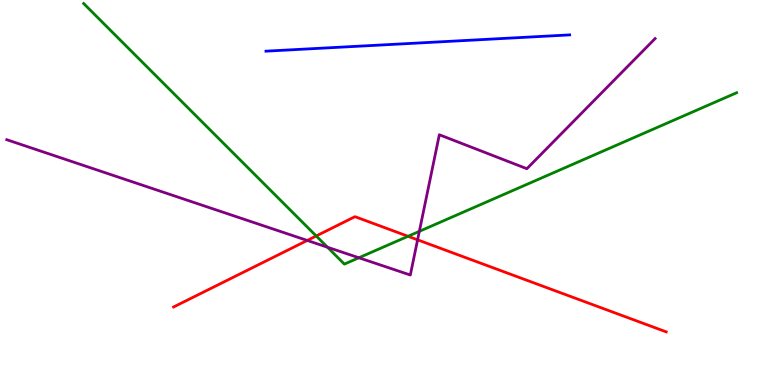[{'lines': ['blue', 'red'], 'intersections': []}, {'lines': ['green', 'red'], 'intersections': [{'x': 4.08, 'y': 3.87}, {'x': 5.26, 'y': 3.86}]}, {'lines': ['purple', 'red'], 'intersections': [{'x': 3.96, 'y': 3.75}, {'x': 5.39, 'y': 3.77}]}, {'lines': ['blue', 'green'], 'intersections': []}, {'lines': ['blue', 'purple'], 'intersections': []}, {'lines': ['green', 'purple'], 'intersections': [{'x': 4.23, 'y': 3.58}, {'x': 4.63, 'y': 3.3}, {'x': 5.41, 'y': 3.99}]}]